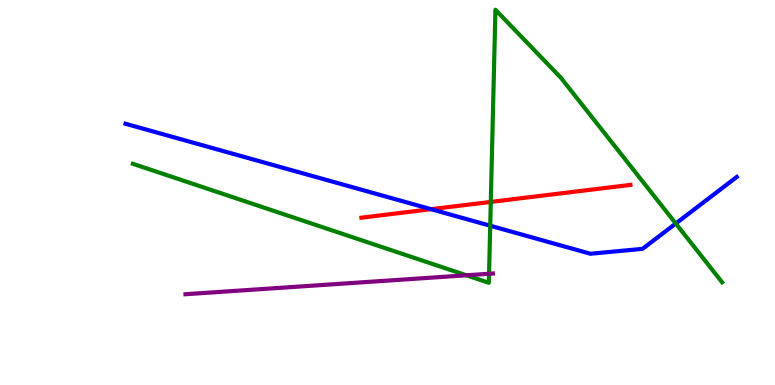[{'lines': ['blue', 'red'], 'intersections': [{'x': 5.56, 'y': 4.57}]}, {'lines': ['green', 'red'], 'intersections': [{'x': 6.33, 'y': 4.76}]}, {'lines': ['purple', 'red'], 'intersections': []}, {'lines': ['blue', 'green'], 'intersections': [{'x': 6.33, 'y': 4.14}, {'x': 8.72, 'y': 4.19}]}, {'lines': ['blue', 'purple'], 'intersections': []}, {'lines': ['green', 'purple'], 'intersections': [{'x': 6.02, 'y': 2.85}, {'x': 6.31, 'y': 2.89}]}]